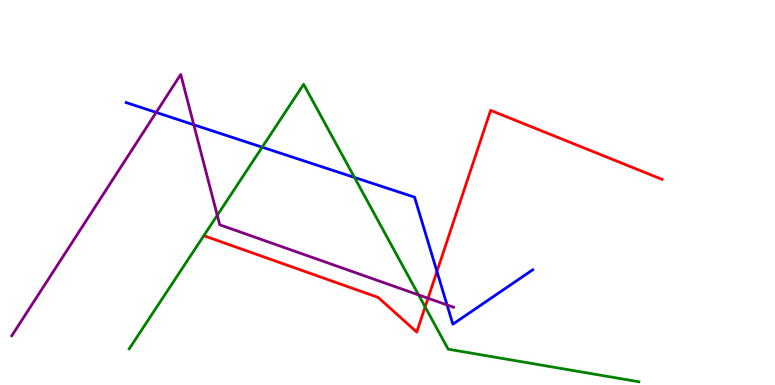[{'lines': ['blue', 'red'], 'intersections': [{'x': 5.64, 'y': 2.95}]}, {'lines': ['green', 'red'], 'intersections': [{'x': 5.49, 'y': 2.03}]}, {'lines': ['purple', 'red'], 'intersections': [{'x': 5.52, 'y': 2.25}]}, {'lines': ['blue', 'green'], 'intersections': [{'x': 3.38, 'y': 6.18}, {'x': 4.57, 'y': 5.39}]}, {'lines': ['blue', 'purple'], 'intersections': [{'x': 2.02, 'y': 7.08}, {'x': 2.5, 'y': 6.76}, {'x': 5.77, 'y': 2.08}]}, {'lines': ['green', 'purple'], 'intersections': [{'x': 2.8, 'y': 4.41}, {'x': 5.4, 'y': 2.34}]}]